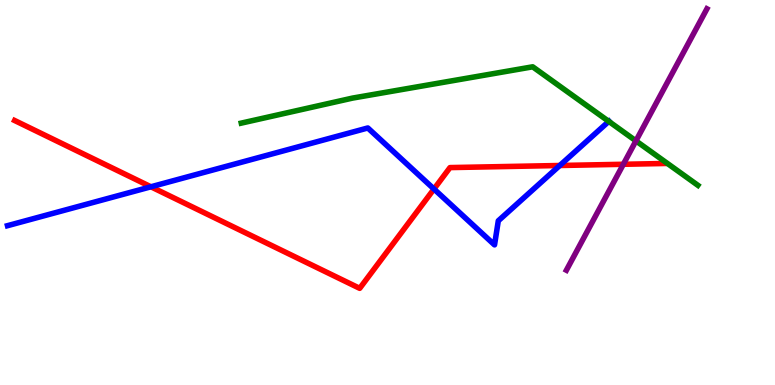[{'lines': ['blue', 'red'], 'intersections': [{'x': 1.95, 'y': 5.15}, {'x': 5.6, 'y': 5.09}, {'x': 7.22, 'y': 5.7}]}, {'lines': ['green', 'red'], 'intersections': []}, {'lines': ['purple', 'red'], 'intersections': [{'x': 8.04, 'y': 5.73}]}, {'lines': ['blue', 'green'], 'intersections': [{'x': 7.86, 'y': 6.85}]}, {'lines': ['blue', 'purple'], 'intersections': []}, {'lines': ['green', 'purple'], 'intersections': [{'x': 8.21, 'y': 6.34}]}]